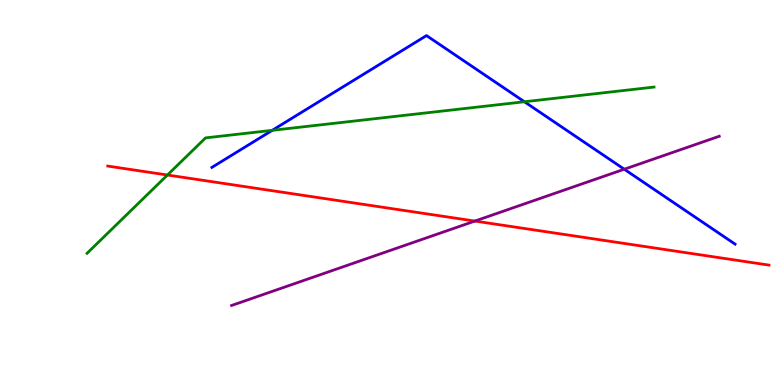[{'lines': ['blue', 'red'], 'intersections': []}, {'lines': ['green', 'red'], 'intersections': [{'x': 2.16, 'y': 5.45}]}, {'lines': ['purple', 'red'], 'intersections': [{'x': 6.13, 'y': 4.26}]}, {'lines': ['blue', 'green'], 'intersections': [{'x': 3.51, 'y': 6.61}, {'x': 6.77, 'y': 7.36}]}, {'lines': ['blue', 'purple'], 'intersections': [{'x': 8.06, 'y': 5.6}]}, {'lines': ['green', 'purple'], 'intersections': []}]